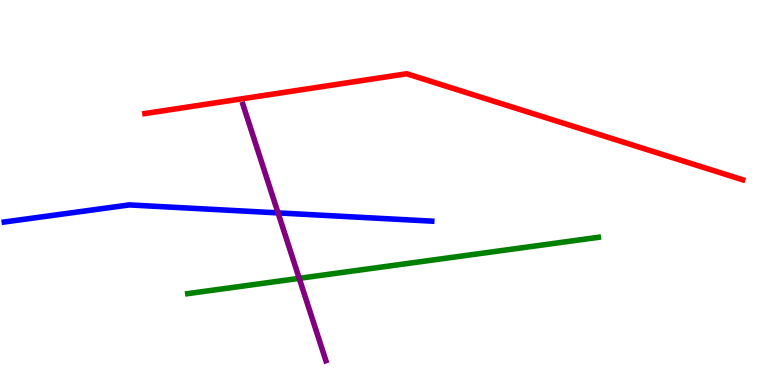[{'lines': ['blue', 'red'], 'intersections': []}, {'lines': ['green', 'red'], 'intersections': []}, {'lines': ['purple', 'red'], 'intersections': []}, {'lines': ['blue', 'green'], 'intersections': []}, {'lines': ['blue', 'purple'], 'intersections': [{'x': 3.59, 'y': 4.47}]}, {'lines': ['green', 'purple'], 'intersections': [{'x': 3.86, 'y': 2.77}]}]